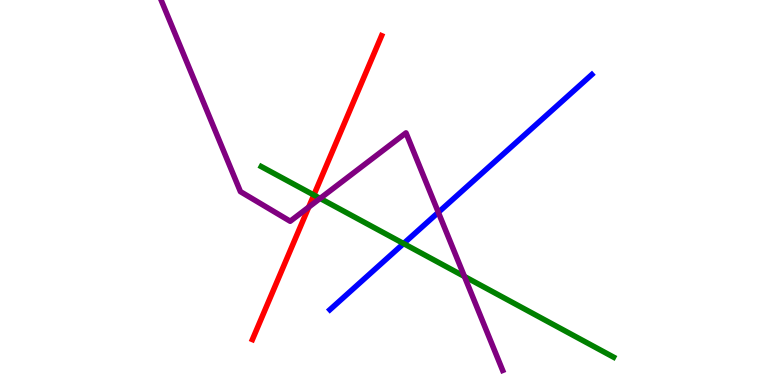[{'lines': ['blue', 'red'], 'intersections': []}, {'lines': ['green', 'red'], 'intersections': [{'x': 4.05, 'y': 4.93}]}, {'lines': ['purple', 'red'], 'intersections': [{'x': 3.98, 'y': 4.62}]}, {'lines': ['blue', 'green'], 'intersections': [{'x': 5.21, 'y': 3.67}]}, {'lines': ['blue', 'purple'], 'intersections': [{'x': 5.66, 'y': 4.48}]}, {'lines': ['green', 'purple'], 'intersections': [{'x': 4.13, 'y': 4.85}, {'x': 5.99, 'y': 2.82}]}]